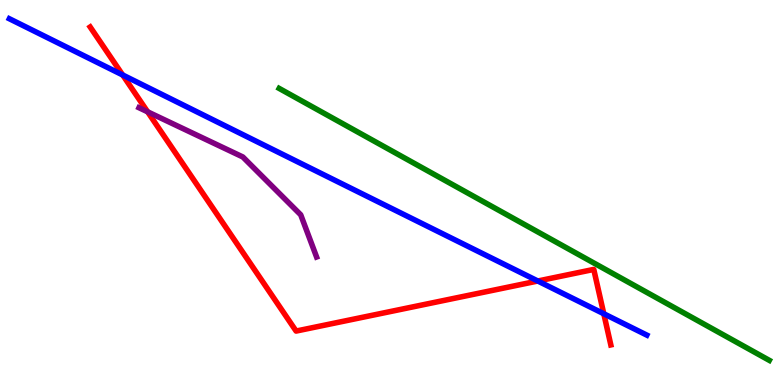[{'lines': ['blue', 'red'], 'intersections': [{'x': 1.58, 'y': 8.05}, {'x': 6.94, 'y': 2.7}, {'x': 7.79, 'y': 1.85}]}, {'lines': ['green', 'red'], 'intersections': []}, {'lines': ['purple', 'red'], 'intersections': [{'x': 1.9, 'y': 7.1}]}, {'lines': ['blue', 'green'], 'intersections': []}, {'lines': ['blue', 'purple'], 'intersections': []}, {'lines': ['green', 'purple'], 'intersections': []}]